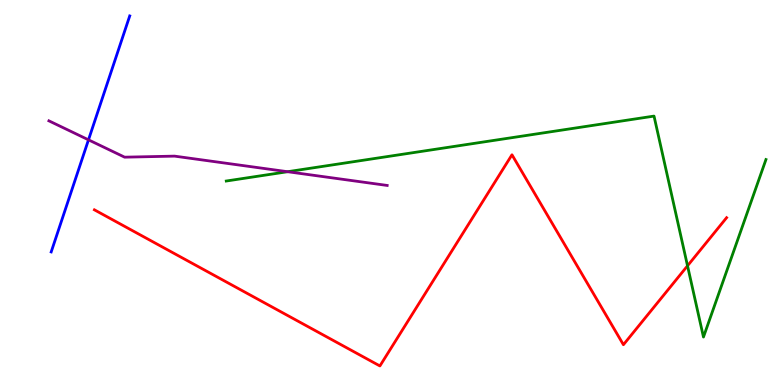[{'lines': ['blue', 'red'], 'intersections': []}, {'lines': ['green', 'red'], 'intersections': [{'x': 8.87, 'y': 3.1}]}, {'lines': ['purple', 'red'], 'intersections': []}, {'lines': ['blue', 'green'], 'intersections': []}, {'lines': ['blue', 'purple'], 'intersections': [{'x': 1.14, 'y': 6.37}]}, {'lines': ['green', 'purple'], 'intersections': [{'x': 3.71, 'y': 5.54}]}]